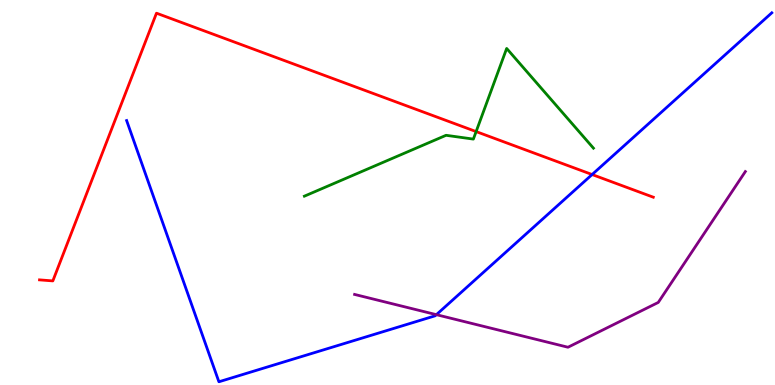[{'lines': ['blue', 'red'], 'intersections': [{'x': 7.64, 'y': 5.47}]}, {'lines': ['green', 'red'], 'intersections': [{'x': 6.14, 'y': 6.58}]}, {'lines': ['purple', 'red'], 'intersections': []}, {'lines': ['blue', 'green'], 'intersections': []}, {'lines': ['blue', 'purple'], 'intersections': [{'x': 5.63, 'y': 1.83}]}, {'lines': ['green', 'purple'], 'intersections': []}]